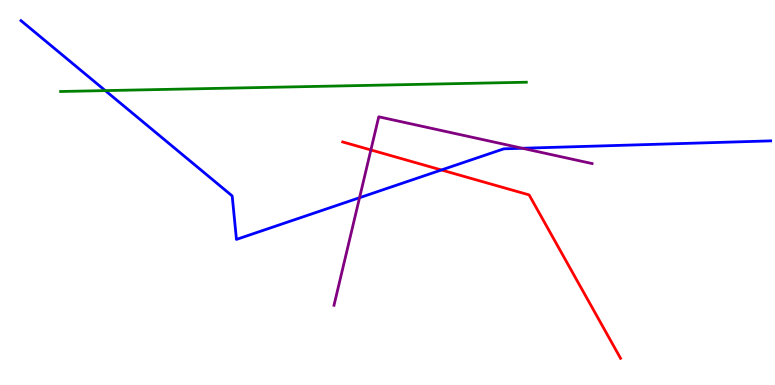[{'lines': ['blue', 'red'], 'intersections': [{'x': 5.7, 'y': 5.59}]}, {'lines': ['green', 'red'], 'intersections': []}, {'lines': ['purple', 'red'], 'intersections': [{'x': 4.79, 'y': 6.11}]}, {'lines': ['blue', 'green'], 'intersections': [{'x': 1.36, 'y': 7.65}]}, {'lines': ['blue', 'purple'], 'intersections': [{'x': 4.64, 'y': 4.86}, {'x': 6.74, 'y': 6.15}]}, {'lines': ['green', 'purple'], 'intersections': []}]